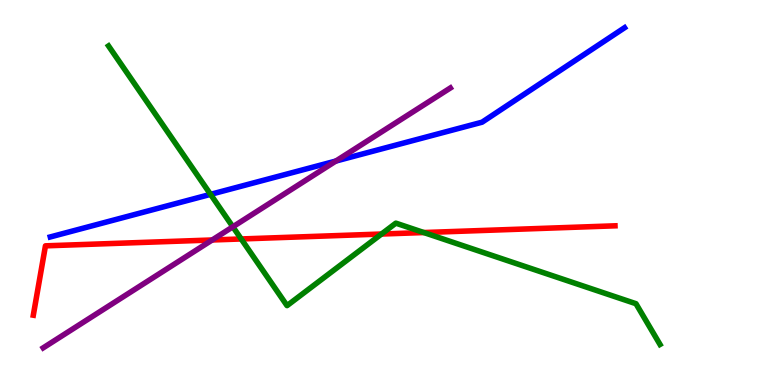[{'lines': ['blue', 'red'], 'intersections': []}, {'lines': ['green', 'red'], 'intersections': [{'x': 3.11, 'y': 3.79}, {'x': 4.92, 'y': 3.92}, {'x': 5.47, 'y': 3.96}]}, {'lines': ['purple', 'red'], 'intersections': [{'x': 2.74, 'y': 3.77}]}, {'lines': ['blue', 'green'], 'intersections': [{'x': 2.72, 'y': 4.95}]}, {'lines': ['blue', 'purple'], 'intersections': [{'x': 4.33, 'y': 5.82}]}, {'lines': ['green', 'purple'], 'intersections': [{'x': 3.0, 'y': 4.11}]}]